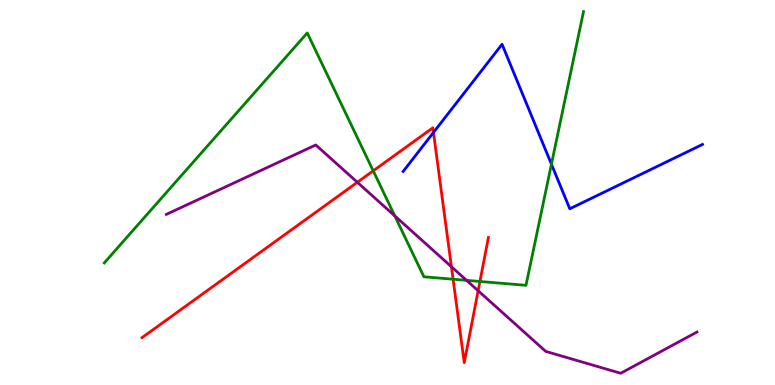[{'lines': ['blue', 'red'], 'intersections': [{'x': 5.59, 'y': 6.56}]}, {'lines': ['green', 'red'], 'intersections': [{'x': 4.82, 'y': 5.56}, {'x': 5.85, 'y': 2.75}, {'x': 6.19, 'y': 2.69}]}, {'lines': ['purple', 'red'], 'intersections': [{'x': 4.61, 'y': 5.27}, {'x': 5.82, 'y': 3.07}, {'x': 6.17, 'y': 2.45}]}, {'lines': ['blue', 'green'], 'intersections': [{'x': 7.12, 'y': 5.73}]}, {'lines': ['blue', 'purple'], 'intersections': []}, {'lines': ['green', 'purple'], 'intersections': [{'x': 5.09, 'y': 4.39}, {'x': 6.02, 'y': 2.72}]}]